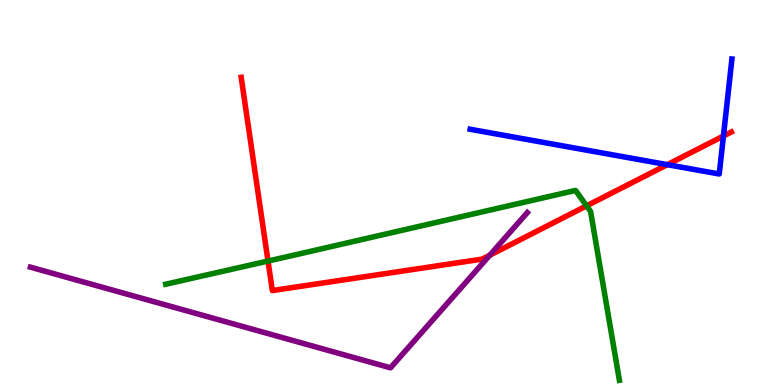[{'lines': ['blue', 'red'], 'intersections': [{'x': 8.61, 'y': 5.72}, {'x': 9.33, 'y': 6.47}]}, {'lines': ['green', 'red'], 'intersections': [{'x': 3.46, 'y': 3.22}, {'x': 7.57, 'y': 4.65}]}, {'lines': ['purple', 'red'], 'intersections': [{'x': 6.32, 'y': 3.37}]}, {'lines': ['blue', 'green'], 'intersections': []}, {'lines': ['blue', 'purple'], 'intersections': []}, {'lines': ['green', 'purple'], 'intersections': []}]